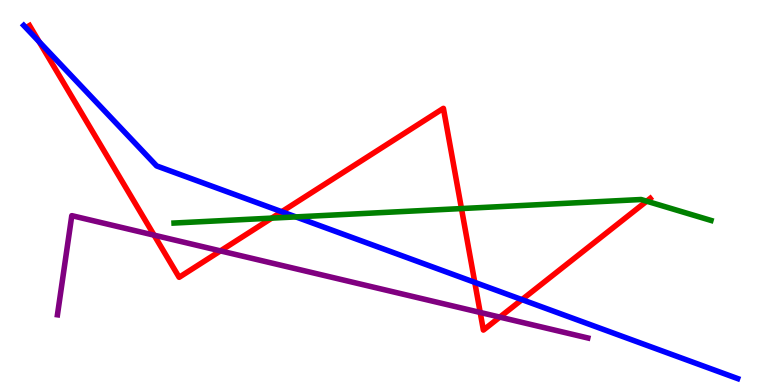[{'lines': ['blue', 'red'], 'intersections': [{'x': 0.505, 'y': 8.92}, {'x': 3.64, 'y': 4.5}, {'x': 6.13, 'y': 2.67}, {'x': 6.73, 'y': 2.22}]}, {'lines': ['green', 'red'], 'intersections': [{'x': 3.51, 'y': 4.33}, {'x': 5.95, 'y': 4.58}, {'x': 8.34, 'y': 4.77}]}, {'lines': ['purple', 'red'], 'intersections': [{'x': 1.99, 'y': 3.89}, {'x': 2.84, 'y': 3.48}, {'x': 6.2, 'y': 1.88}, {'x': 6.45, 'y': 1.76}]}, {'lines': ['blue', 'green'], 'intersections': [{'x': 3.82, 'y': 4.37}]}, {'lines': ['blue', 'purple'], 'intersections': []}, {'lines': ['green', 'purple'], 'intersections': []}]